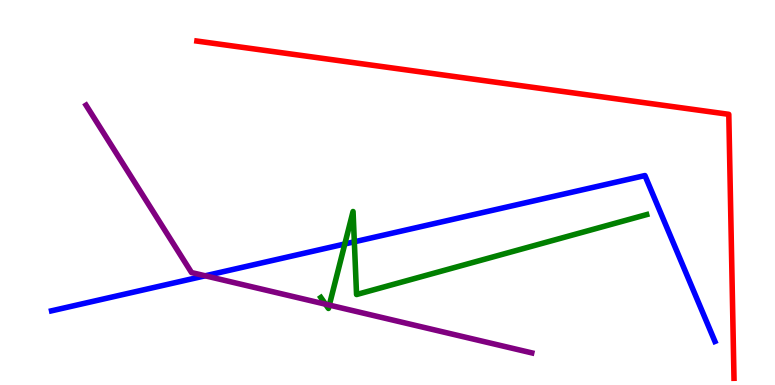[{'lines': ['blue', 'red'], 'intersections': []}, {'lines': ['green', 'red'], 'intersections': []}, {'lines': ['purple', 'red'], 'intersections': []}, {'lines': ['blue', 'green'], 'intersections': [{'x': 4.45, 'y': 3.66}, {'x': 4.57, 'y': 3.72}]}, {'lines': ['blue', 'purple'], 'intersections': [{'x': 2.65, 'y': 2.84}]}, {'lines': ['green', 'purple'], 'intersections': [{'x': 4.2, 'y': 2.1}, {'x': 4.25, 'y': 2.08}]}]